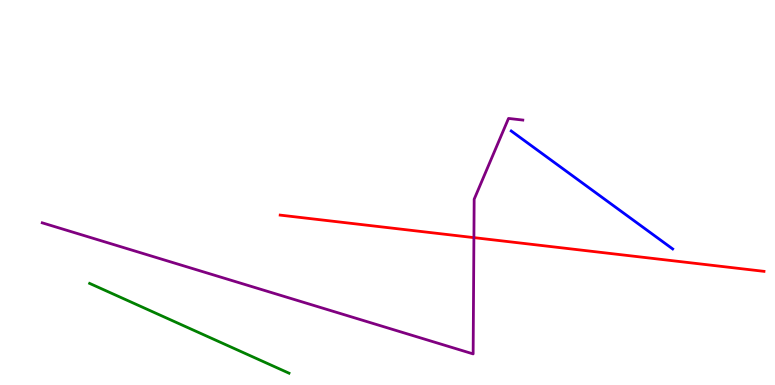[{'lines': ['blue', 'red'], 'intersections': []}, {'lines': ['green', 'red'], 'intersections': []}, {'lines': ['purple', 'red'], 'intersections': [{'x': 6.11, 'y': 3.83}]}, {'lines': ['blue', 'green'], 'intersections': []}, {'lines': ['blue', 'purple'], 'intersections': []}, {'lines': ['green', 'purple'], 'intersections': []}]